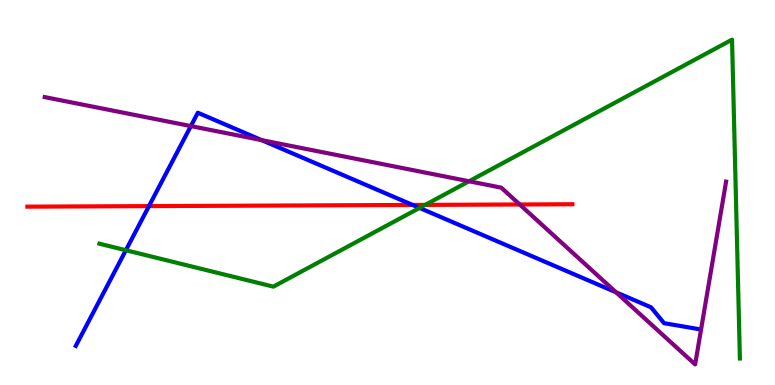[{'lines': ['blue', 'red'], 'intersections': [{'x': 1.92, 'y': 4.65}, {'x': 5.32, 'y': 4.68}]}, {'lines': ['green', 'red'], 'intersections': [{'x': 5.49, 'y': 4.68}]}, {'lines': ['purple', 'red'], 'intersections': [{'x': 6.71, 'y': 4.69}]}, {'lines': ['blue', 'green'], 'intersections': [{'x': 1.62, 'y': 3.5}, {'x': 5.41, 'y': 4.6}]}, {'lines': ['blue', 'purple'], 'intersections': [{'x': 2.46, 'y': 6.73}, {'x': 3.38, 'y': 6.36}, {'x': 7.95, 'y': 2.41}]}, {'lines': ['green', 'purple'], 'intersections': [{'x': 6.05, 'y': 5.29}]}]